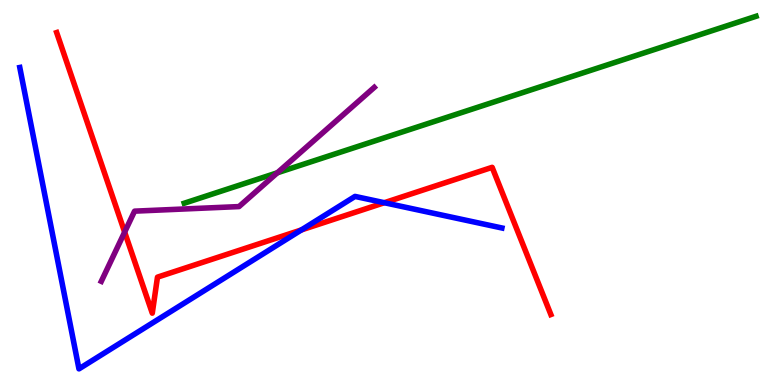[{'lines': ['blue', 'red'], 'intersections': [{'x': 3.89, 'y': 4.03}, {'x': 4.96, 'y': 4.73}]}, {'lines': ['green', 'red'], 'intersections': []}, {'lines': ['purple', 'red'], 'intersections': [{'x': 1.61, 'y': 3.97}]}, {'lines': ['blue', 'green'], 'intersections': []}, {'lines': ['blue', 'purple'], 'intersections': []}, {'lines': ['green', 'purple'], 'intersections': [{'x': 3.58, 'y': 5.51}]}]